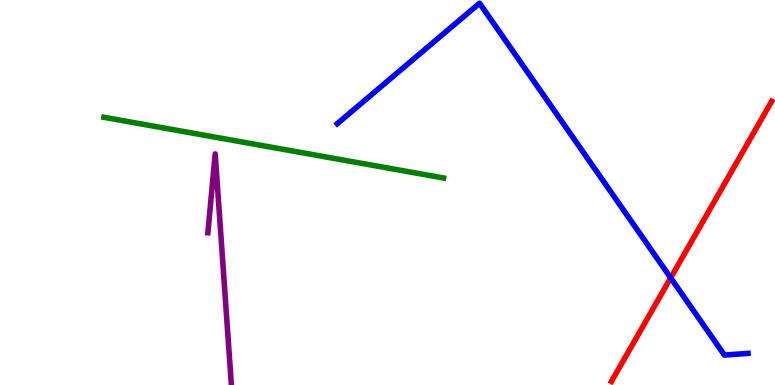[{'lines': ['blue', 'red'], 'intersections': [{'x': 8.65, 'y': 2.78}]}, {'lines': ['green', 'red'], 'intersections': []}, {'lines': ['purple', 'red'], 'intersections': []}, {'lines': ['blue', 'green'], 'intersections': []}, {'lines': ['blue', 'purple'], 'intersections': []}, {'lines': ['green', 'purple'], 'intersections': []}]